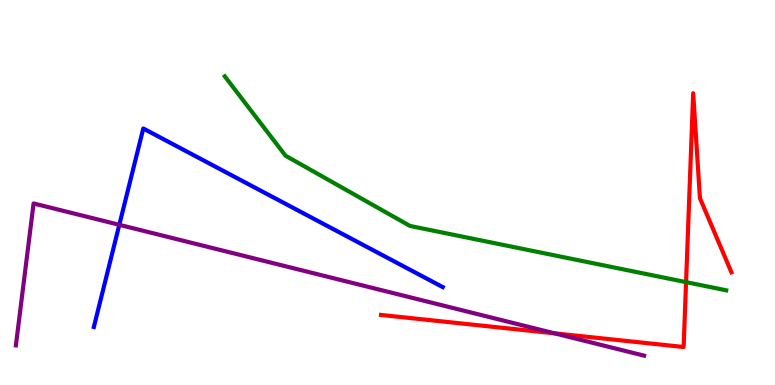[{'lines': ['blue', 'red'], 'intersections': []}, {'lines': ['green', 'red'], 'intersections': [{'x': 8.85, 'y': 2.67}]}, {'lines': ['purple', 'red'], 'intersections': [{'x': 7.16, 'y': 1.34}]}, {'lines': ['blue', 'green'], 'intersections': []}, {'lines': ['blue', 'purple'], 'intersections': [{'x': 1.54, 'y': 4.16}]}, {'lines': ['green', 'purple'], 'intersections': []}]